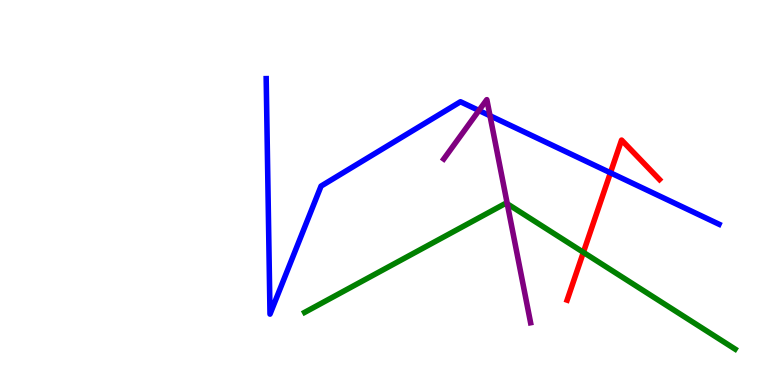[{'lines': ['blue', 'red'], 'intersections': [{'x': 7.88, 'y': 5.51}]}, {'lines': ['green', 'red'], 'intersections': [{'x': 7.53, 'y': 3.45}]}, {'lines': ['purple', 'red'], 'intersections': []}, {'lines': ['blue', 'green'], 'intersections': []}, {'lines': ['blue', 'purple'], 'intersections': [{'x': 6.18, 'y': 7.13}, {'x': 6.32, 'y': 6.99}]}, {'lines': ['green', 'purple'], 'intersections': [{'x': 6.55, 'y': 4.71}]}]